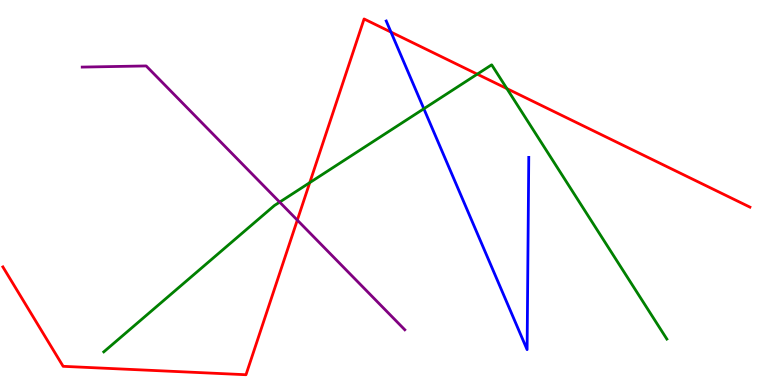[{'lines': ['blue', 'red'], 'intersections': [{'x': 5.04, 'y': 9.17}]}, {'lines': ['green', 'red'], 'intersections': [{'x': 4.0, 'y': 5.26}, {'x': 6.16, 'y': 8.07}, {'x': 6.54, 'y': 7.7}]}, {'lines': ['purple', 'red'], 'intersections': [{'x': 3.84, 'y': 4.28}]}, {'lines': ['blue', 'green'], 'intersections': [{'x': 5.47, 'y': 7.18}]}, {'lines': ['blue', 'purple'], 'intersections': []}, {'lines': ['green', 'purple'], 'intersections': [{'x': 3.61, 'y': 4.75}]}]